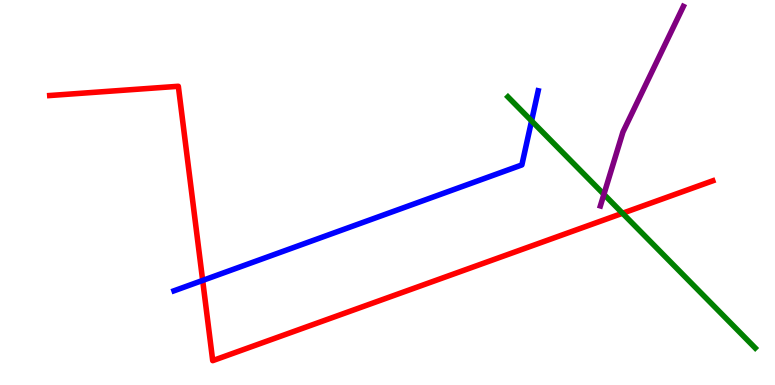[{'lines': ['blue', 'red'], 'intersections': [{'x': 2.62, 'y': 2.72}]}, {'lines': ['green', 'red'], 'intersections': [{'x': 8.03, 'y': 4.46}]}, {'lines': ['purple', 'red'], 'intersections': []}, {'lines': ['blue', 'green'], 'intersections': [{'x': 6.86, 'y': 6.86}]}, {'lines': ['blue', 'purple'], 'intersections': []}, {'lines': ['green', 'purple'], 'intersections': [{'x': 7.79, 'y': 4.95}]}]